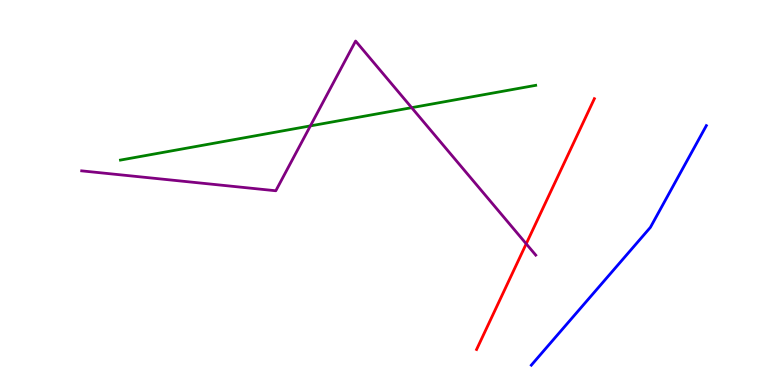[{'lines': ['blue', 'red'], 'intersections': []}, {'lines': ['green', 'red'], 'intersections': []}, {'lines': ['purple', 'red'], 'intersections': [{'x': 6.79, 'y': 3.67}]}, {'lines': ['blue', 'green'], 'intersections': []}, {'lines': ['blue', 'purple'], 'intersections': []}, {'lines': ['green', 'purple'], 'intersections': [{'x': 4.0, 'y': 6.73}, {'x': 5.31, 'y': 7.2}]}]